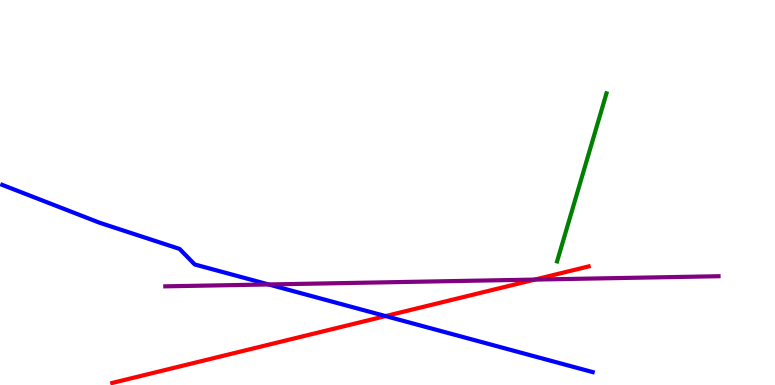[{'lines': ['blue', 'red'], 'intersections': [{'x': 4.98, 'y': 1.79}]}, {'lines': ['green', 'red'], 'intersections': []}, {'lines': ['purple', 'red'], 'intersections': [{'x': 6.9, 'y': 2.74}]}, {'lines': ['blue', 'green'], 'intersections': []}, {'lines': ['blue', 'purple'], 'intersections': [{'x': 3.47, 'y': 2.61}]}, {'lines': ['green', 'purple'], 'intersections': []}]